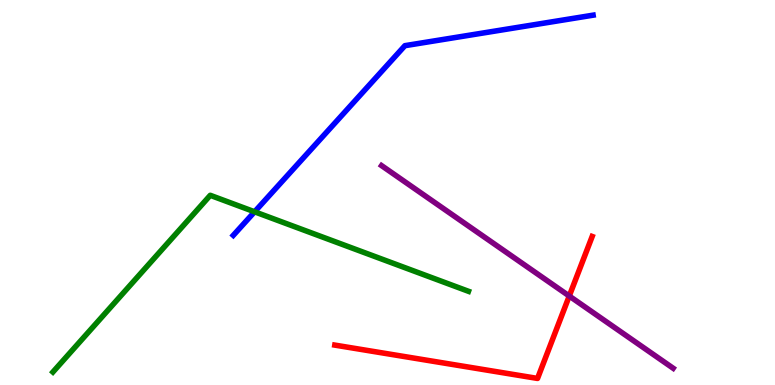[{'lines': ['blue', 'red'], 'intersections': []}, {'lines': ['green', 'red'], 'intersections': []}, {'lines': ['purple', 'red'], 'intersections': [{'x': 7.35, 'y': 2.31}]}, {'lines': ['blue', 'green'], 'intersections': [{'x': 3.29, 'y': 4.5}]}, {'lines': ['blue', 'purple'], 'intersections': []}, {'lines': ['green', 'purple'], 'intersections': []}]